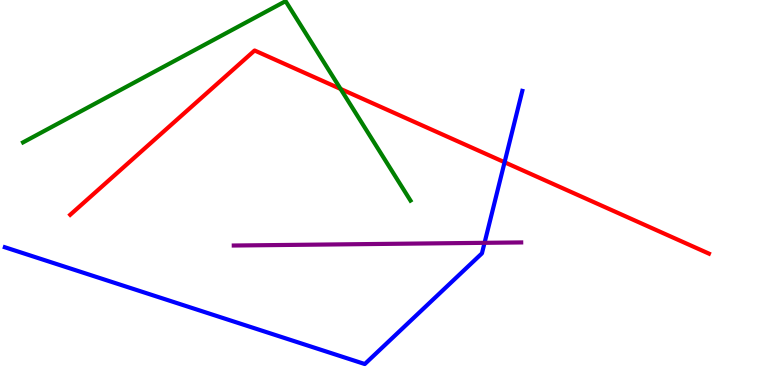[{'lines': ['blue', 'red'], 'intersections': [{'x': 6.51, 'y': 5.79}]}, {'lines': ['green', 'red'], 'intersections': [{'x': 4.39, 'y': 7.69}]}, {'lines': ['purple', 'red'], 'intersections': []}, {'lines': ['blue', 'green'], 'intersections': []}, {'lines': ['blue', 'purple'], 'intersections': [{'x': 6.25, 'y': 3.69}]}, {'lines': ['green', 'purple'], 'intersections': []}]